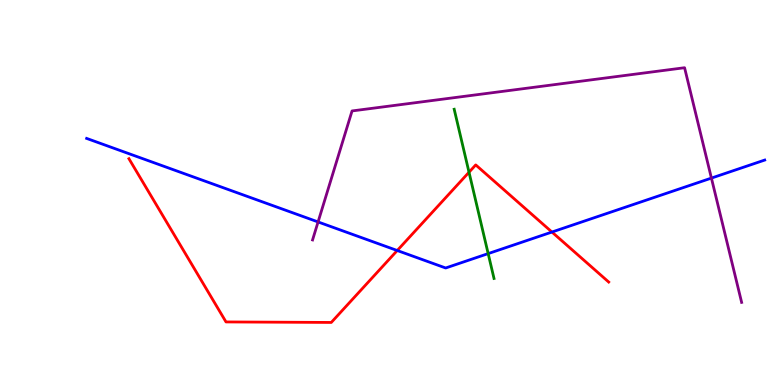[{'lines': ['blue', 'red'], 'intersections': [{'x': 5.13, 'y': 3.49}, {'x': 7.12, 'y': 3.97}]}, {'lines': ['green', 'red'], 'intersections': [{'x': 6.05, 'y': 5.53}]}, {'lines': ['purple', 'red'], 'intersections': []}, {'lines': ['blue', 'green'], 'intersections': [{'x': 6.3, 'y': 3.41}]}, {'lines': ['blue', 'purple'], 'intersections': [{'x': 4.1, 'y': 4.24}, {'x': 9.18, 'y': 5.37}]}, {'lines': ['green', 'purple'], 'intersections': []}]